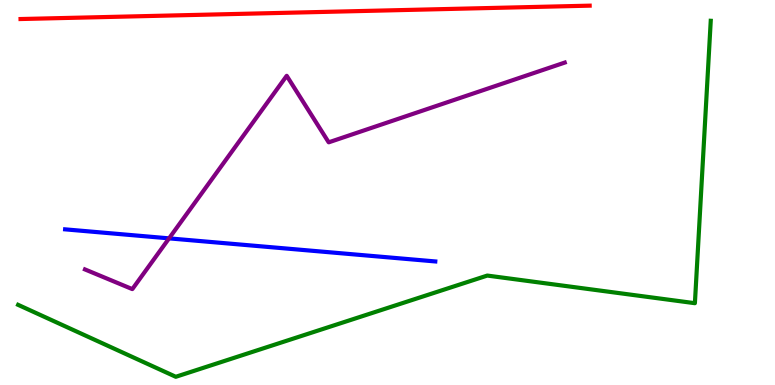[{'lines': ['blue', 'red'], 'intersections': []}, {'lines': ['green', 'red'], 'intersections': []}, {'lines': ['purple', 'red'], 'intersections': []}, {'lines': ['blue', 'green'], 'intersections': []}, {'lines': ['blue', 'purple'], 'intersections': [{'x': 2.18, 'y': 3.81}]}, {'lines': ['green', 'purple'], 'intersections': []}]